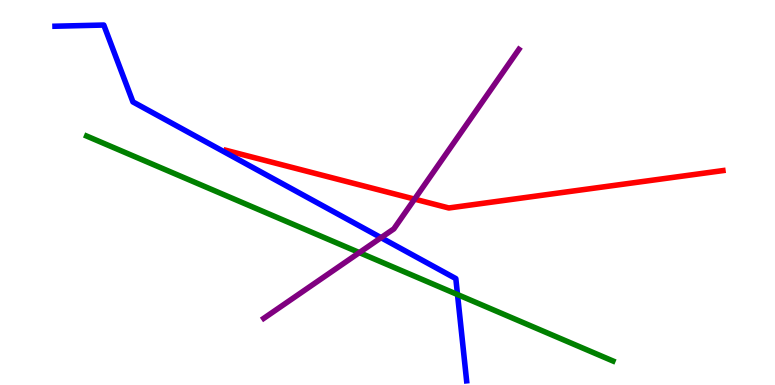[{'lines': ['blue', 'red'], 'intersections': []}, {'lines': ['green', 'red'], 'intersections': []}, {'lines': ['purple', 'red'], 'intersections': [{'x': 5.35, 'y': 4.83}]}, {'lines': ['blue', 'green'], 'intersections': [{'x': 5.9, 'y': 2.35}]}, {'lines': ['blue', 'purple'], 'intersections': [{'x': 4.92, 'y': 3.83}]}, {'lines': ['green', 'purple'], 'intersections': [{'x': 4.64, 'y': 3.44}]}]